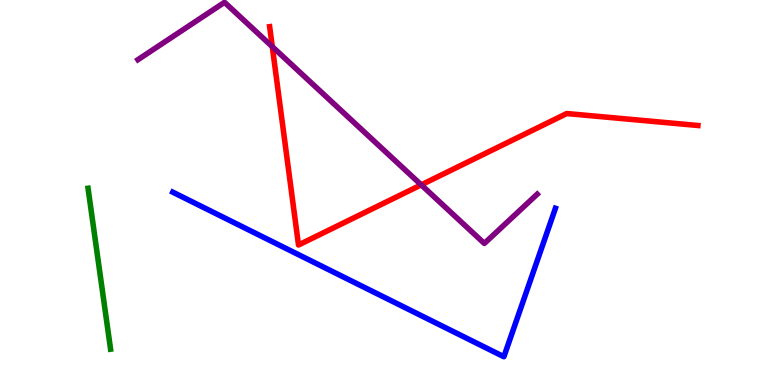[{'lines': ['blue', 'red'], 'intersections': []}, {'lines': ['green', 'red'], 'intersections': []}, {'lines': ['purple', 'red'], 'intersections': [{'x': 3.51, 'y': 8.79}, {'x': 5.44, 'y': 5.2}]}, {'lines': ['blue', 'green'], 'intersections': []}, {'lines': ['blue', 'purple'], 'intersections': []}, {'lines': ['green', 'purple'], 'intersections': []}]